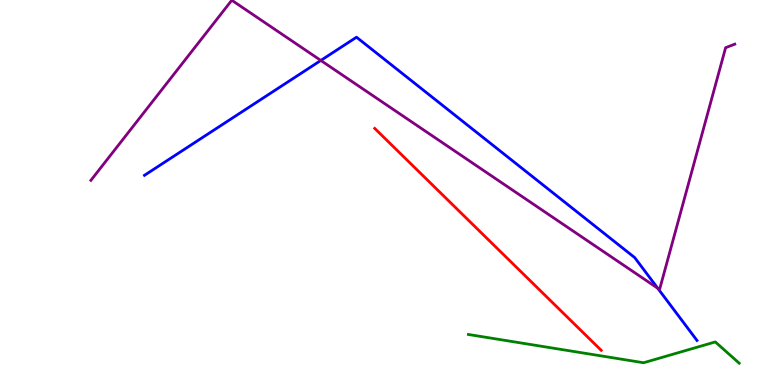[{'lines': ['blue', 'red'], 'intersections': []}, {'lines': ['green', 'red'], 'intersections': []}, {'lines': ['purple', 'red'], 'intersections': []}, {'lines': ['blue', 'green'], 'intersections': []}, {'lines': ['blue', 'purple'], 'intersections': [{'x': 4.14, 'y': 8.43}, {'x': 8.49, 'y': 2.51}]}, {'lines': ['green', 'purple'], 'intersections': []}]